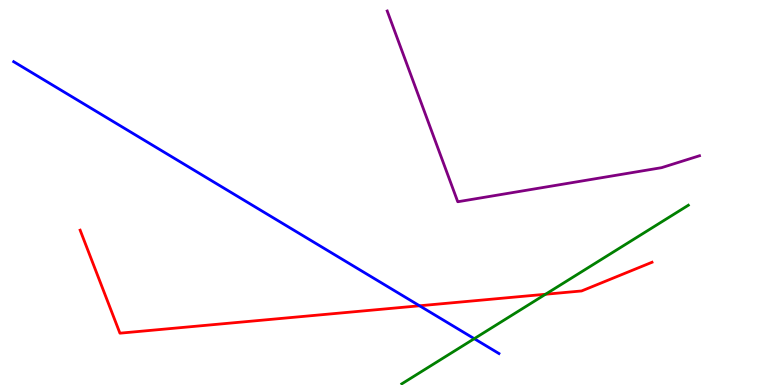[{'lines': ['blue', 'red'], 'intersections': [{'x': 5.41, 'y': 2.06}]}, {'lines': ['green', 'red'], 'intersections': [{'x': 7.04, 'y': 2.36}]}, {'lines': ['purple', 'red'], 'intersections': []}, {'lines': ['blue', 'green'], 'intersections': [{'x': 6.12, 'y': 1.2}]}, {'lines': ['blue', 'purple'], 'intersections': []}, {'lines': ['green', 'purple'], 'intersections': []}]